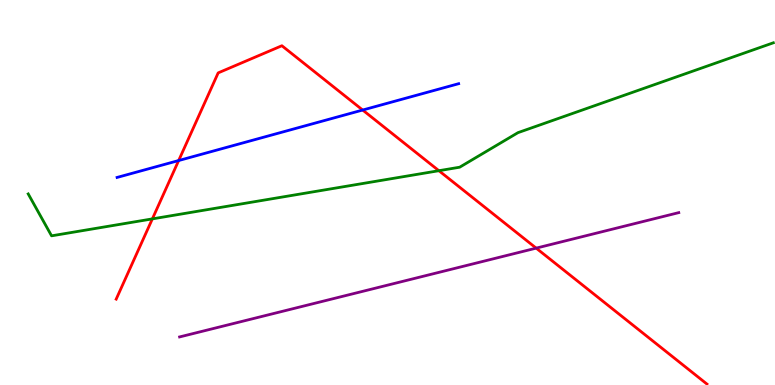[{'lines': ['blue', 'red'], 'intersections': [{'x': 2.31, 'y': 5.83}, {'x': 4.68, 'y': 7.14}]}, {'lines': ['green', 'red'], 'intersections': [{'x': 1.97, 'y': 4.31}, {'x': 5.66, 'y': 5.57}]}, {'lines': ['purple', 'red'], 'intersections': [{'x': 6.92, 'y': 3.55}]}, {'lines': ['blue', 'green'], 'intersections': []}, {'lines': ['blue', 'purple'], 'intersections': []}, {'lines': ['green', 'purple'], 'intersections': []}]